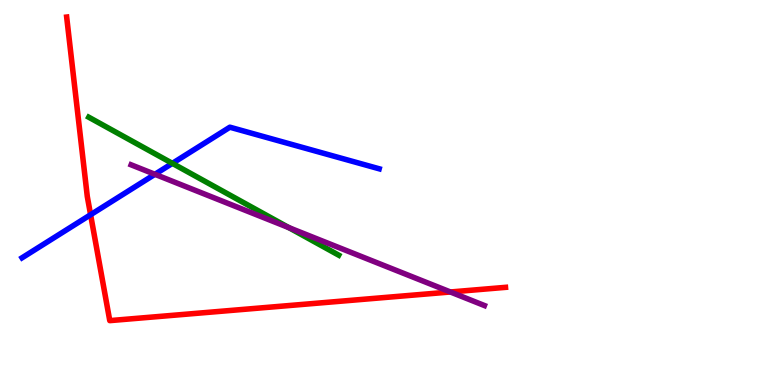[{'lines': ['blue', 'red'], 'intersections': [{'x': 1.17, 'y': 4.42}]}, {'lines': ['green', 'red'], 'intersections': []}, {'lines': ['purple', 'red'], 'intersections': [{'x': 5.81, 'y': 2.42}]}, {'lines': ['blue', 'green'], 'intersections': [{'x': 2.22, 'y': 5.76}]}, {'lines': ['blue', 'purple'], 'intersections': [{'x': 2.0, 'y': 5.47}]}, {'lines': ['green', 'purple'], 'intersections': [{'x': 3.73, 'y': 4.09}]}]